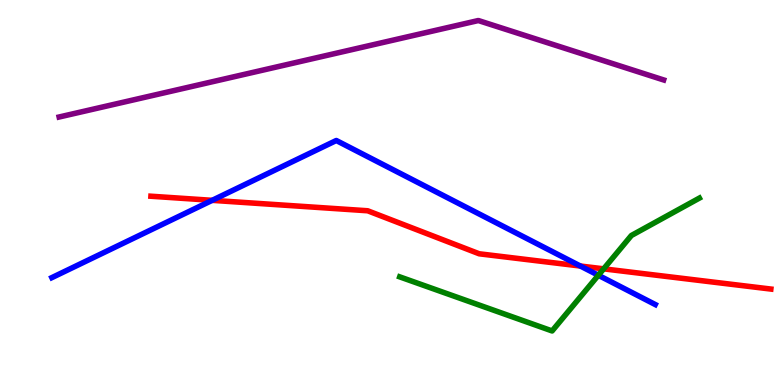[{'lines': ['blue', 'red'], 'intersections': [{'x': 2.74, 'y': 4.8}, {'x': 7.49, 'y': 3.09}]}, {'lines': ['green', 'red'], 'intersections': [{'x': 7.79, 'y': 3.02}]}, {'lines': ['purple', 'red'], 'intersections': []}, {'lines': ['blue', 'green'], 'intersections': [{'x': 7.72, 'y': 2.85}]}, {'lines': ['blue', 'purple'], 'intersections': []}, {'lines': ['green', 'purple'], 'intersections': []}]